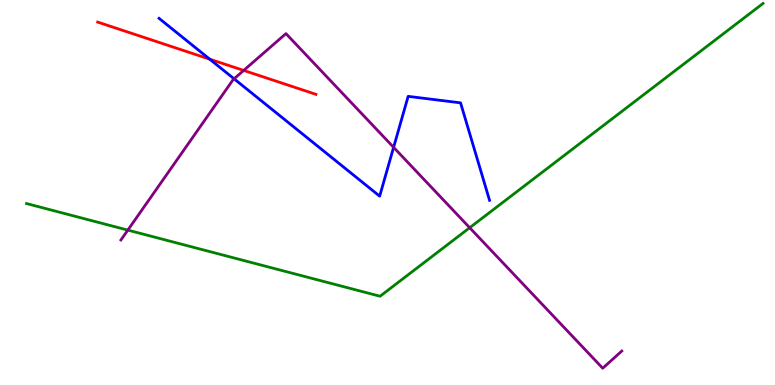[{'lines': ['blue', 'red'], 'intersections': [{'x': 2.71, 'y': 8.46}]}, {'lines': ['green', 'red'], 'intersections': []}, {'lines': ['purple', 'red'], 'intersections': [{'x': 3.14, 'y': 8.17}]}, {'lines': ['blue', 'green'], 'intersections': []}, {'lines': ['blue', 'purple'], 'intersections': [{'x': 3.02, 'y': 7.95}, {'x': 5.08, 'y': 6.17}]}, {'lines': ['green', 'purple'], 'intersections': [{'x': 1.65, 'y': 4.02}, {'x': 6.06, 'y': 4.09}]}]